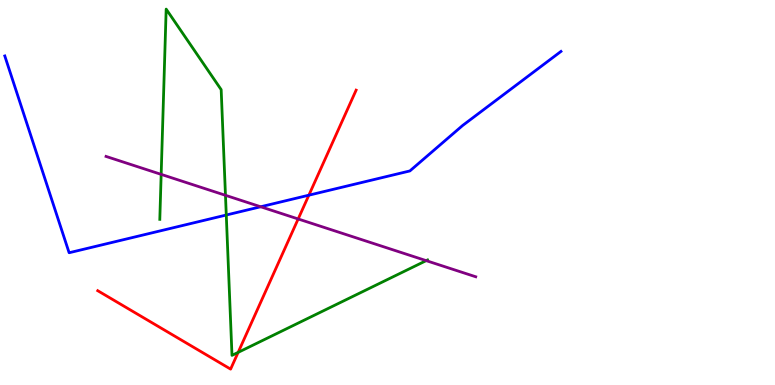[{'lines': ['blue', 'red'], 'intersections': [{'x': 3.99, 'y': 4.93}]}, {'lines': ['green', 'red'], 'intersections': [{'x': 3.07, 'y': 0.847}]}, {'lines': ['purple', 'red'], 'intersections': [{'x': 3.85, 'y': 4.31}]}, {'lines': ['blue', 'green'], 'intersections': [{'x': 2.92, 'y': 4.42}]}, {'lines': ['blue', 'purple'], 'intersections': [{'x': 3.36, 'y': 4.63}]}, {'lines': ['green', 'purple'], 'intersections': [{'x': 2.08, 'y': 5.47}, {'x': 2.91, 'y': 4.93}, {'x': 5.5, 'y': 3.23}]}]